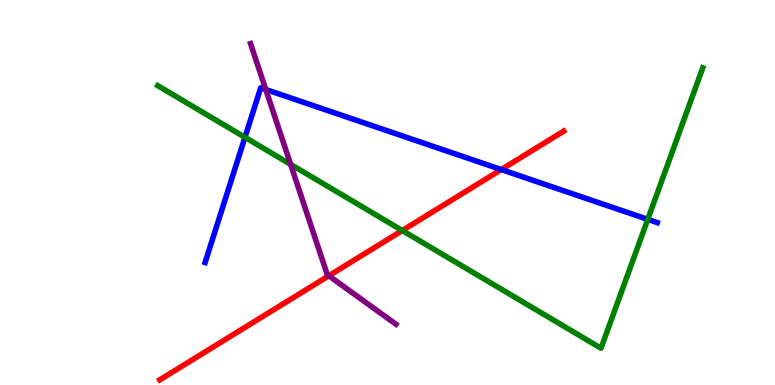[{'lines': ['blue', 'red'], 'intersections': [{'x': 6.47, 'y': 5.6}]}, {'lines': ['green', 'red'], 'intersections': [{'x': 5.19, 'y': 4.01}]}, {'lines': ['purple', 'red'], 'intersections': [{'x': 4.24, 'y': 2.84}]}, {'lines': ['blue', 'green'], 'intersections': [{'x': 3.16, 'y': 6.43}, {'x': 8.36, 'y': 4.3}]}, {'lines': ['blue', 'purple'], 'intersections': [{'x': 3.43, 'y': 7.68}]}, {'lines': ['green', 'purple'], 'intersections': [{'x': 3.75, 'y': 5.73}]}]